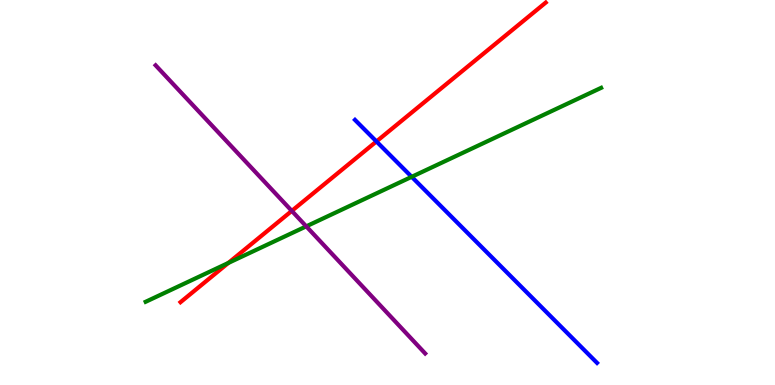[{'lines': ['blue', 'red'], 'intersections': [{'x': 4.86, 'y': 6.33}]}, {'lines': ['green', 'red'], 'intersections': [{'x': 2.95, 'y': 3.17}]}, {'lines': ['purple', 'red'], 'intersections': [{'x': 3.77, 'y': 4.52}]}, {'lines': ['blue', 'green'], 'intersections': [{'x': 5.31, 'y': 5.41}]}, {'lines': ['blue', 'purple'], 'intersections': []}, {'lines': ['green', 'purple'], 'intersections': [{'x': 3.95, 'y': 4.12}]}]